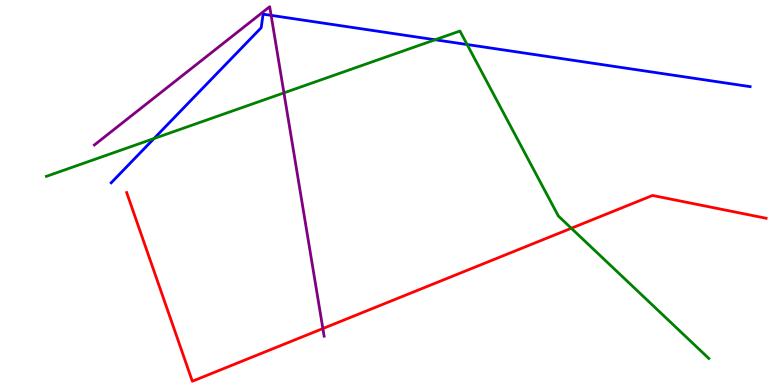[{'lines': ['blue', 'red'], 'intersections': []}, {'lines': ['green', 'red'], 'intersections': [{'x': 7.37, 'y': 4.07}]}, {'lines': ['purple', 'red'], 'intersections': [{'x': 4.17, 'y': 1.47}]}, {'lines': ['blue', 'green'], 'intersections': [{'x': 1.99, 'y': 6.4}, {'x': 5.61, 'y': 8.97}, {'x': 6.03, 'y': 8.84}]}, {'lines': ['blue', 'purple'], 'intersections': [{'x': 3.5, 'y': 9.6}]}, {'lines': ['green', 'purple'], 'intersections': [{'x': 3.66, 'y': 7.59}]}]